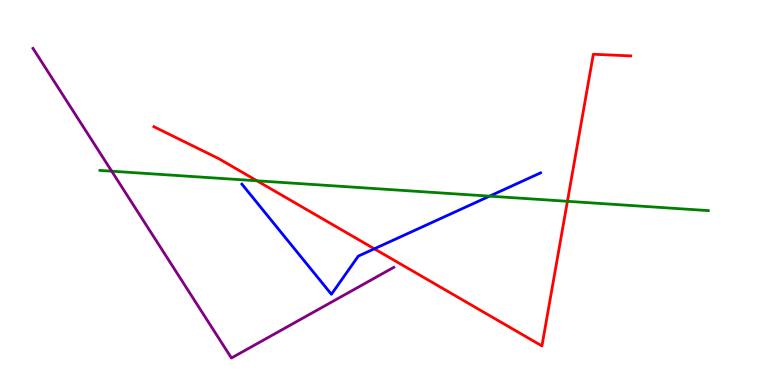[{'lines': ['blue', 'red'], 'intersections': [{'x': 4.83, 'y': 3.54}]}, {'lines': ['green', 'red'], 'intersections': [{'x': 3.32, 'y': 5.3}, {'x': 7.32, 'y': 4.77}]}, {'lines': ['purple', 'red'], 'intersections': []}, {'lines': ['blue', 'green'], 'intersections': [{'x': 6.32, 'y': 4.9}]}, {'lines': ['blue', 'purple'], 'intersections': []}, {'lines': ['green', 'purple'], 'intersections': [{'x': 1.44, 'y': 5.55}]}]